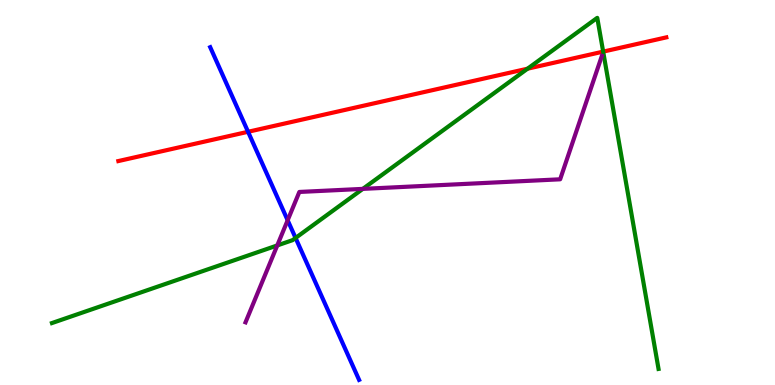[{'lines': ['blue', 'red'], 'intersections': [{'x': 3.2, 'y': 6.58}]}, {'lines': ['green', 'red'], 'intersections': [{'x': 6.81, 'y': 8.22}, {'x': 7.78, 'y': 8.66}]}, {'lines': ['purple', 'red'], 'intersections': []}, {'lines': ['blue', 'green'], 'intersections': [{'x': 3.81, 'y': 3.82}]}, {'lines': ['blue', 'purple'], 'intersections': [{'x': 3.71, 'y': 4.28}]}, {'lines': ['green', 'purple'], 'intersections': [{'x': 3.58, 'y': 3.63}, {'x': 4.68, 'y': 5.09}]}]